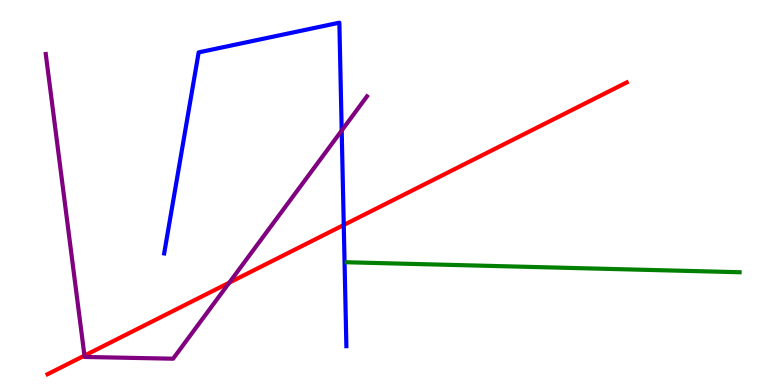[{'lines': ['blue', 'red'], 'intersections': [{'x': 4.44, 'y': 4.16}]}, {'lines': ['green', 'red'], 'intersections': []}, {'lines': ['purple', 'red'], 'intersections': [{'x': 1.09, 'y': 0.763}, {'x': 2.96, 'y': 2.66}]}, {'lines': ['blue', 'green'], 'intersections': []}, {'lines': ['blue', 'purple'], 'intersections': [{'x': 4.41, 'y': 6.61}]}, {'lines': ['green', 'purple'], 'intersections': []}]